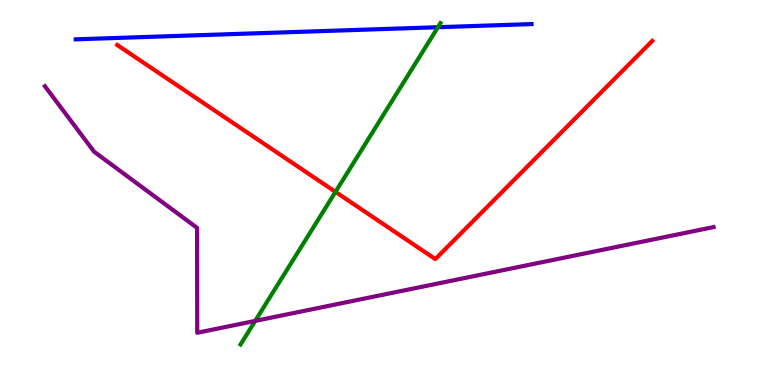[{'lines': ['blue', 'red'], 'intersections': []}, {'lines': ['green', 'red'], 'intersections': [{'x': 4.33, 'y': 5.02}]}, {'lines': ['purple', 'red'], 'intersections': []}, {'lines': ['blue', 'green'], 'intersections': [{'x': 5.65, 'y': 9.29}]}, {'lines': ['blue', 'purple'], 'intersections': []}, {'lines': ['green', 'purple'], 'intersections': [{'x': 3.29, 'y': 1.66}]}]